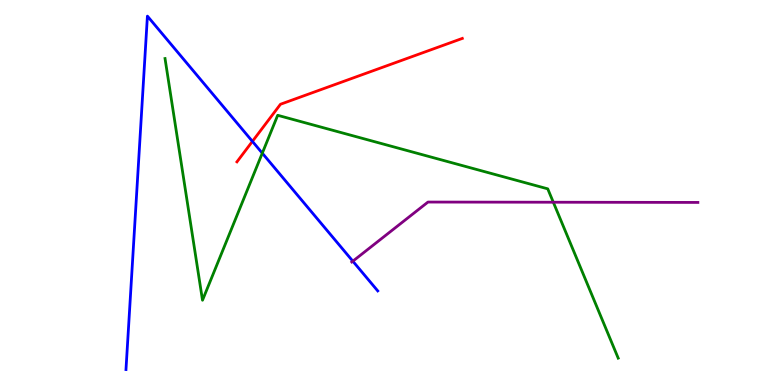[{'lines': ['blue', 'red'], 'intersections': [{'x': 3.26, 'y': 6.33}]}, {'lines': ['green', 'red'], 'intersections': []}, {'lines': ['purple', 'red'], 'intersections': []}, {'lines': ['blue', 'green'], 'intersections': [{'x': 3.38, 'y': 6.02}]}, {'lines': ['blue', 'purple'], 'intersections': [{'x': 4.55, 'y': 3.22}]}, {'lines': ['green', 'purple'], 'intersections': [{'x': 7.14, 'y': 4.75}]}]